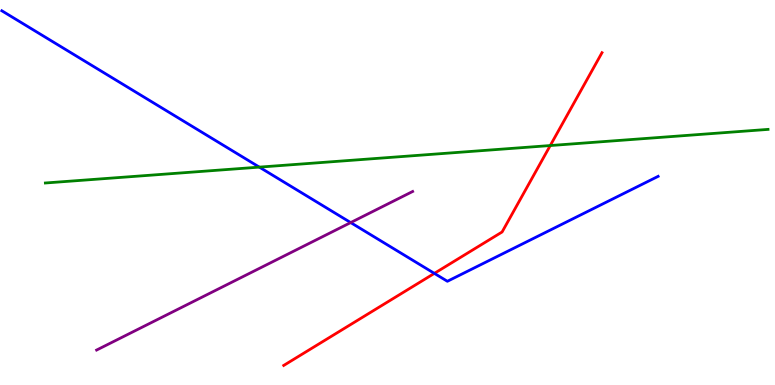[{'lines': ['blue', 'red'], 'intersections': [{'x': 5.6, 'y': 2.9}]}, {'lines': ['green', 'red'], 'intersections': [{'x': 7.1, 'y': 6.22}]}, {'lines': ['purple', 'red'], 'intersections': []}, {'lines': ['blue', 'green'], 'intersections': [{'x': 3.35, 'y': 5.66}]}, {'lines': ['blue', 'purple'], 'intersections': [{'x': 4.52, 'y': 4.22}]}, {'lines': ['green', 'purple'], 'intersections': []}]